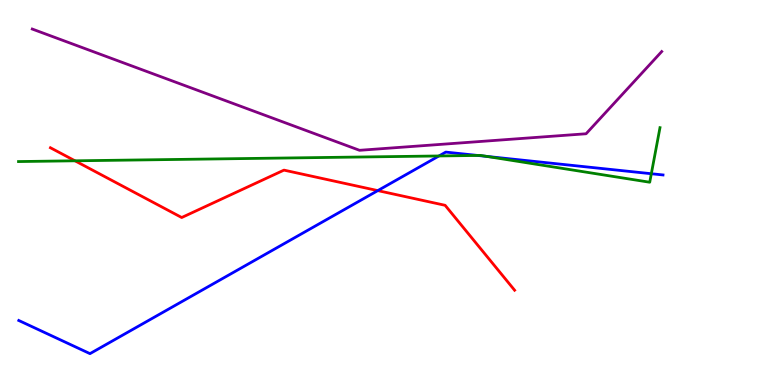[{'lines': ['blue', 'red'], 'intersections': [{'x': 4.87, 'y': 5.05}]}, {'lines': ['green', 'red'], 'intersections': [{'x': 0.968, 'y': 5.82}]}, {'lines': ['purple', 'red'], 'intersections': []}, {'lines': ['blue', 'green'], 'intersections': [{'x': 5.66, 'y': 5.95}, {'x': 6.16, 'y': 5.96}, {'x': 6.28, 'y': 5.94}, {'x': 8.4, 'y': 5.49}]}, {'lines': ['blue', 'purple'], 'intersections': []}, {'lines': ['green', 'purple'], 'intersections': []}]